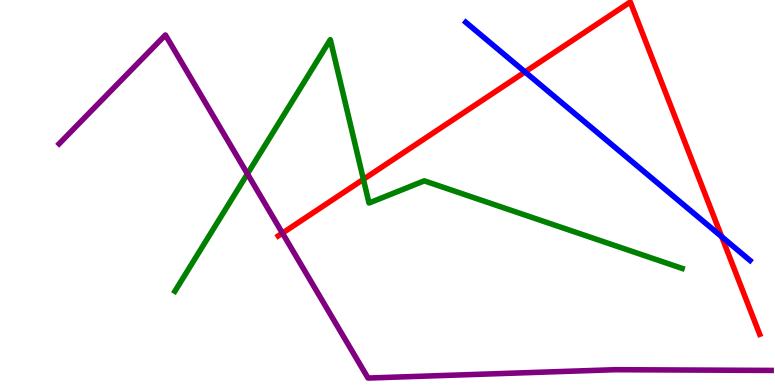[{'lines': ['blue', 'red'], 'intersections': [{'x': 6.77, 'y': 8.13}, {'x': 9.31, 'y': 3.85}]}, {'lines': ['green', 'red'], 'intersections': [{'x': 4.69, 'y': 5.34}]}, {'lines': ['purple', 'red'], 'intersections': [{'x': 3.64, 'y': 3.94}]}, {'lines': ['blue', 'green'], 'intersections': []}, {'lines': ['blue', 'purple'], 'intersections': []}, {'lines': ['green', 'purple'], 'intersections': [{'x': 3.19, 'y': 5.48}]}]